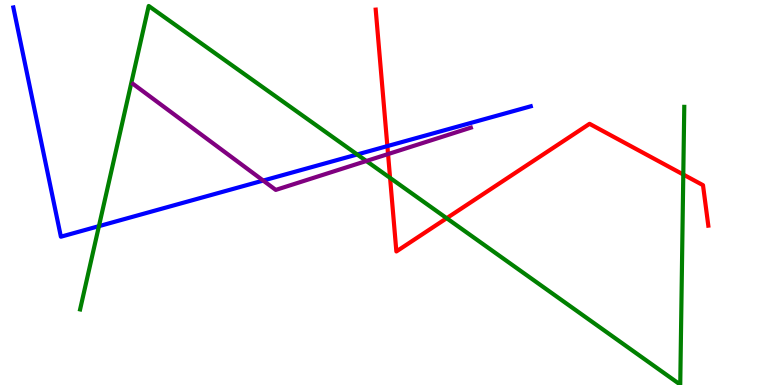[{'lines': ['blue', 'red'], 'intersections': [{'x': 5.0, 'y': 6.21}]}, {'lines': ['green', 'red'], 'intersections': [{'x': 5.03, 'y': 5.38}, {'x': 5.76, 'y': 4.33}, {'x': 8.82, 'y': 5.47}]}, {'lines': ['purple', 'red'], 'intersections': [{'x': 5.01, 'y': 6.0}]}, {'lines': ['blue', 'green'], 'intersections': [{'x': 1.28, 'y': 4.13}, {'x': 4.61, 'y': 5.99}]}, {'lines': ['blue', 'purple'], 'intersections': [{'x': 3.4, 'y': 5.31}]}, {'lines': ['green', 'purple'], 'intersections': [{'x': 4.73, 'y': 5.82}]}]